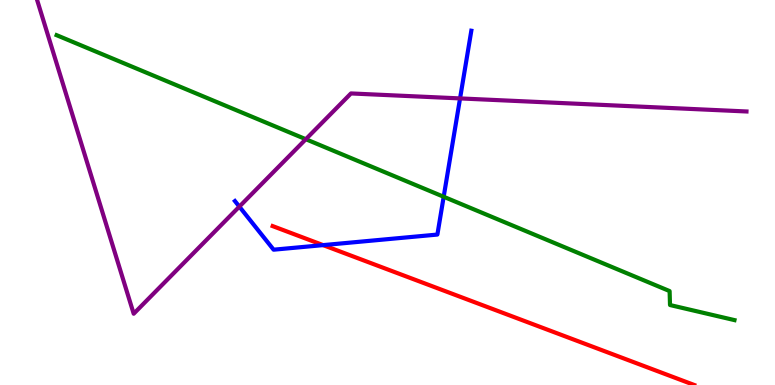[{'lines': ['blue', 'red'], 'intersections': [{'x': 4.17, 'y': 3.63}]}, {'lines': ['green', 'red'], 'intersections': []}, {'lines': ['purple', 'red'], 'intersections': []}, {'lines': ['blue', 'green'], 'intersections': [{'x': 5.72, 'y': 4.89}]}, {'lines': ['blue', 'purple'], 'intersections': [{'x': 3.09, 'y': 4.63}, {'x': 5.94, 'y': 7.44}]}, {'lines': ['green', 'purple'], 'intersections': [{'x': 3.95, 'y': 6.38}]}]